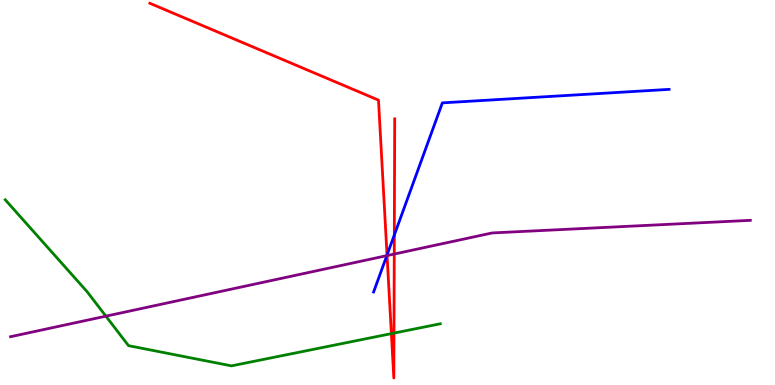[{'lines': ['blue', 'red'], 'intersections': [{'x': 4.99, 'y': 3.38}, {'x': 5.09, 'y': 3.9}]}, {'lines': ['green', 'red'], 'intersections': [{'x': 5.05, 'y': 1.33}, {'x': 5.08, 'y': 1.35}]}, {'lines': ['purple', 'red'], 'intersections': [{'x': 4.99, 'y': 3.36}, {'x': 5.09, 'y': 3.4}]}, {'lines': ['blue', 'green'], 'intersections': []}, {'lines': ['blue', 'purple'], 'intersections': [{'x': 4.99, 'y': 3.36}]}, {'lines': ['green', 'purple'], 'intersections': [{'x': 1.37, 'y': 1.79}]}]